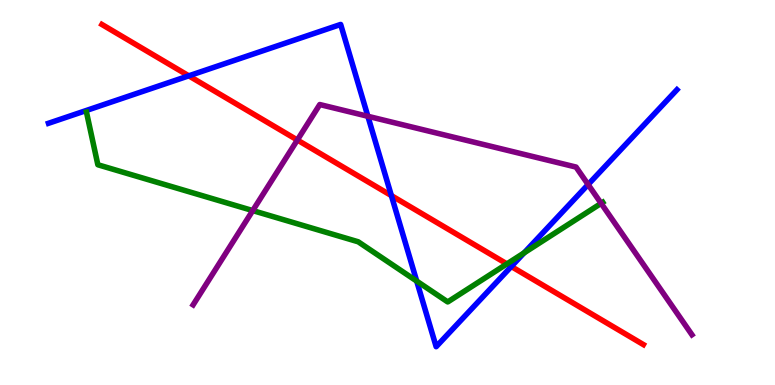[{'lines': ['blue', 'red'], 'intersections': [{'x': 2.44, 'y': 8.03}, {'x': 5.05, 'y': 4.92}, {'x': 6.6, 'y': 3.08}]}, {'lines': ['green', 'red'], 'intersections': [{'x': 6.54, 'y': 3.15}]}, {'lines': ['purple', 'red'], 'intersections': [{'x': 3.84, 'y': 6.36}]}, {'lines': ['blue', 'green'], 'intersections': [{'x': 5.38, 'y': 2.7}, {'x': 6.76, 'y': 3.43}]}, {'lines': ['blue', 'purple'], 'intersections': [{'x': 4.75, 'y': 6.98}, {'x': 7.59, 'y': 5.21}]}, {'lines': ['green', 'purple'], 'intersections': [{'x': 3.26, 'y': 4.53}, {'x': 7.76, 'y': 4.72}]}]